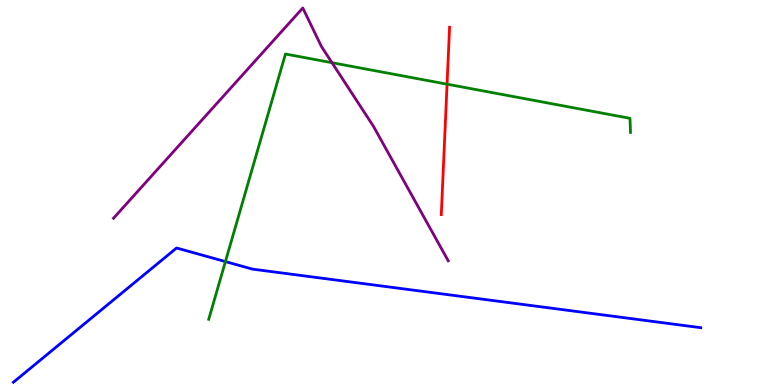[{'lines': ['blue', 'red'], 'intersections': []}, {'lines': ['green', 'red'], 'intersections': [{'x': 5.77, 'y': 7.81}]}, {'lines': ['purple', 'red'], 'intersections': []}, {'lines': ['blue', 'green'], 'intersections': [{'x': 2.91, 'y': 3.21}]}, {'lines': ['blue', 'purple'], 'intersections': []}, {'lines': ['green', 'purple'], 'intersections': [{'x': 4.28, 'y': 8.37}]}]